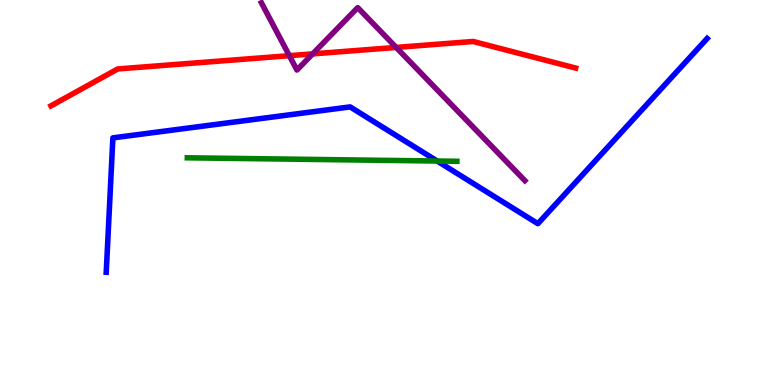[{'lines': ['blue', 'red'], 'intersections': []}, {'lines': ['green', 'red'], 'intersections': []}, {'lines': ['purple', 'red'], 'intersections': [{'x': 3.73, 'y': 8.55}, {'x': 4.03, 'y': 8.6}, {'x': 5.11, 'y': 8.77}]}, {'lines': ['blue', 'green'], 'intersections': [{'x': 5.64, 'y': 5.82}]}, {'lines': ['blue', 'purple'], 'intersections': []}, {'lines': ['green', 'purple'], 'intersections': []}]